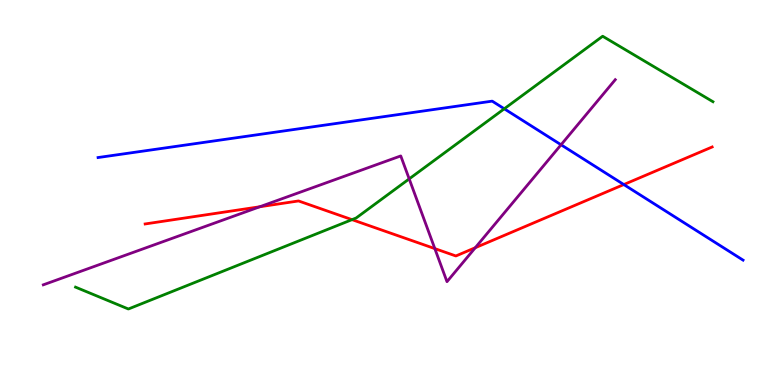[{'lines': ['blue', 'red'], 'intersections': [{'x': 8.05, 'y': 5.21}]}, {'lines': ['green', 'red'], 'intersections': [{'x': 4.54, 'y': 4.29}]}, {'lines': ['purple', 'red'], 'intersections': [{'x': 3.35, 'y': 4.63}, {'x': 5.61, 'y': 3.54}, {'x': 6.13, 'y': 3.57}]}, {'lines': ['blue', 'green'], 'intersections': [{'x': 6.51, 'y': 7.17}]}, {'lines': ['blue', 'purple'], 'intersections': [{'x': 7.24, 'y': 6.24}]}, {'lines': ['green', 'purple'], 'intersections': [{'x': 5.28, 'y': 5.35}]}]